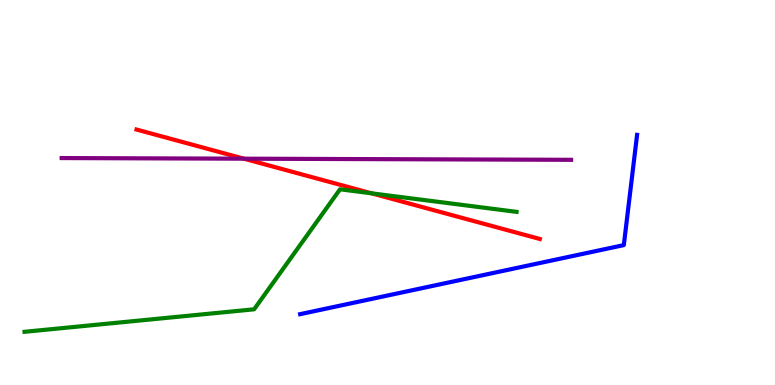[{'lines': ['blue', 'red'], 'intersections': []}, {'lines': ['green', 'red'], 'intersections': [{'x': 4.79, 'y': 4.98}]}, {'lines': ['purple', 'red'], 'intersections': [{'x': 3.15, 'y': 5.88}]}, {'lines': ['blue', 'green'], 'intersections': []}, {'lines': ['blue', 'purple'], 'intersections': []}, {'lines': ['green', 'purple'], 'intersections': []}]